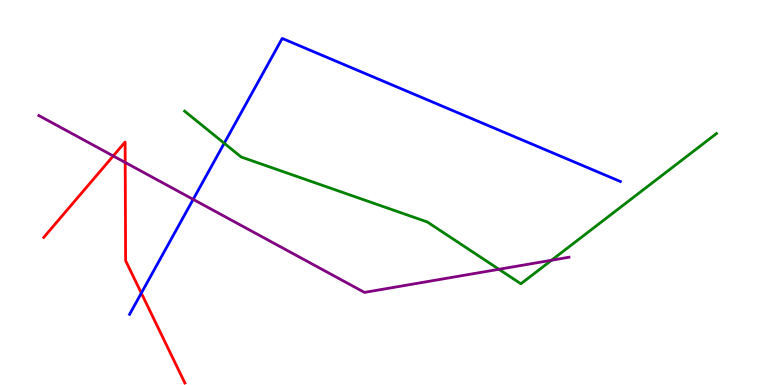[{'lines': ['blue', 'red'], 'intersections': [{'x': 1.82, 'y': 2.39}]}, {'lines': ['green', 'red'], 'intersections': []}, {'lines': ['purple', 'red'], 'intersections': [{'x': 1.46, 'y': 5.95}, {'x': 1.62, 'y': 5.78}]}, {'lines': ['blue', 'green'], 'intersections': [{'x': 2.89, 'y': 6.28}]}, {'lines': ['blue', 'purple'], 'intersections': [{'x': 2.49, 'y': 4.82}]}, {'lines': ['green', 'purple'], 'intersections': [{'x': 6.44, 'y': 3.01}, {'x': 7.12, 'y': 3.24}]}]